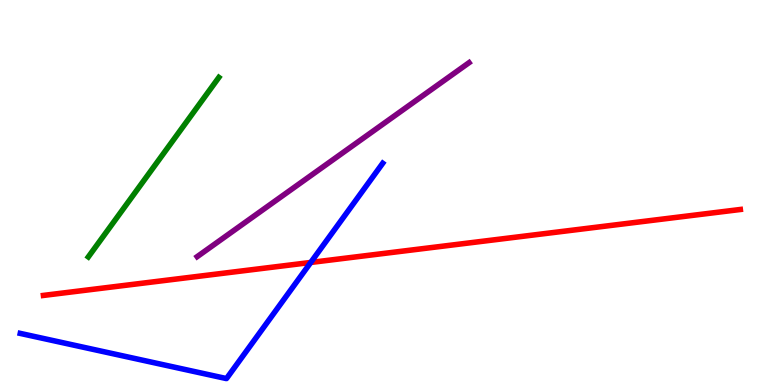[{'lines': ['blue', 'red'], 'intersections': [{'x': 4.01, 'y': 3.18}]}, {'lines': ['green', 'red'], 'intersections': []}, {'lines': ['purple', 'red'], 'intersections': []}, {'lines': ['blue', 'green'], 'intersections': []}, {'lines': ['blue', 'purple'], 'intersections': []}, {'lines': ['green', 'purple'], 'intersections': []}]